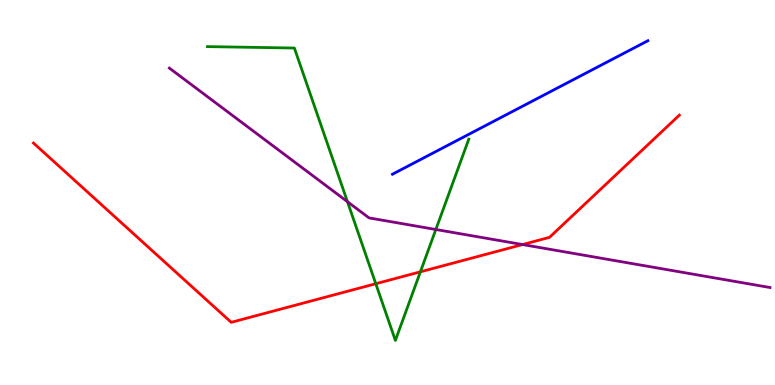[{'lines': ['blue', 'red'], 'intersections': []}, {'lines': ['green', 'red'], 'intersections': [{'x': 4.85, 'y': 2.63}, {'x': 5.42, 'y': 2.94}]}, {'lines': ['purple', 'red'], 'intersections': [{'x': 6.74, 'y': 3.65}]}, {'lines': ['blue', 'green'], 'intersections': []}, {'lines': ['blue', 'purple'], 'intersections': []}, {'lines': ['green', 'purple'], 'intersections': [{'x': 4.48, 'y': 4.76}, {'x': 5.62, 'y': 4.04}]}]